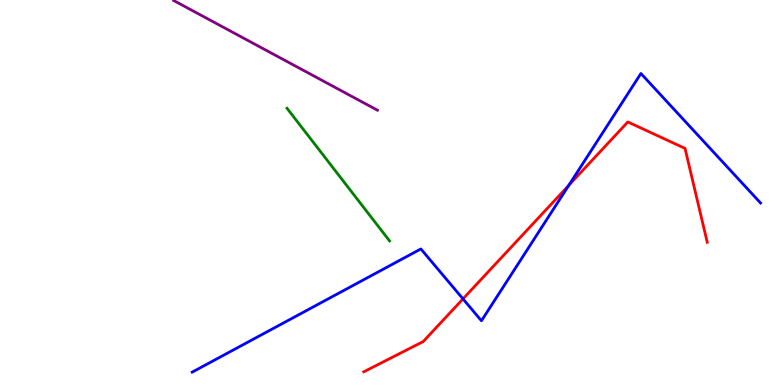[{'lines': ['blue', 'red'], 'intersections': [{'x': 5.97, 'y': 2.24}, {'x': 7.34, 'y': 5.19}]}, {'lines': ['green', 'red'], 'intersections': []}, {'lines': ['purple', 'red'], 'intersections': []}, {'lines': ['blue', 'green'], 'intersections': []}, {'lines': ['blue', 'purple'], 'intersections': []}, {'lines': ['green', 'purple'], 'intersections': []}]